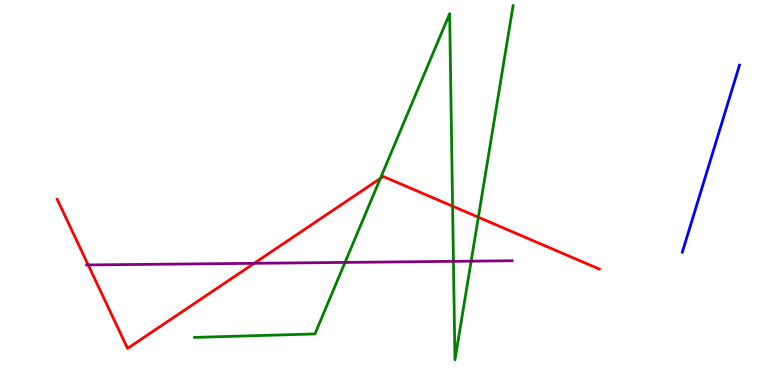[{'lines': ['blue', 'red'], 'intersections': []}, {'lines': ['green', 'red'], 'intersections': [{'x': 4.91, 'y': 5.36}, {'x': 5.84, 'y': 4.64}, {'x': 6.17, 'y': 4.36}]}, {'lines': ['purple', 'red'], 'intersections': [{'x': 1.14, 'y': 3.12}, {'x': 3.28, 'y': 3.16}]}, {'lines': ['blue', 'green'], 'intersections': []}, {'lines': ['blue', 'purple'], 'intersections': []}, {'lines': ['green', 'purple'], 'intersections': [{'x': 4.45, 'y': 3.18}, {'x': 5.85, 'y': 3.21}, {'x': 6.08, 'y': 3.22}]}]